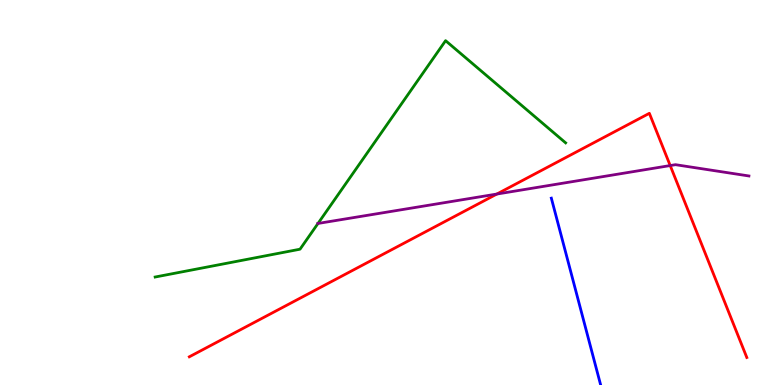[{'lines': ['blue', 'red'], 'intersections': []}, {'lines': ['green', 'red'], 'intersections': []}, {'lines': ['purple', 'red'], 'intersections': [{'x': 6.41, 'y': 4.96}, {'x': 8.65, 'y': 5.7}]}, {'lines': ['blue', 'green'], 'intersections': []}, {'lines': ['blue', 'purple'], 'intersections': []}, {'lines': ['green', 'purple'], 'intersections': [{'x': 4.1, 'y': 4.2}]}]